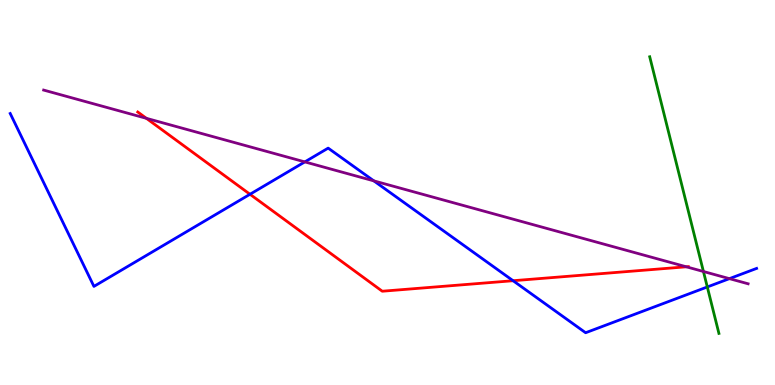[{'lines': ['blue', 'red'], 'intersections': [{'x': 3.23, 'y': 4.95}, {'x': 6.62, 'y': 2.71}]}, {'lines': ['green', 'red'], 'intersections': []}, {'lines': ['purple', 'red'], 'intersections': [{'x': 1.89, 'y': 6.93}, {'x': 8.86, 'y': 3.07}]}, {'lines': ['blue', 'green'], 'intersections': [{'x': 9.13, 'y': 2.55}]}, {'lines': ['blue', 'purple'], 'intersections': [{'x': 3.93, 'y': 5.79}, {'x': 4.82, 'y': 5.3}, {'x': 9.41, 'y': 2.76}]}, {'lines': ['green', 'purple'], 'intersections': [{'x': 9.08, 'y': 2.95}]}]